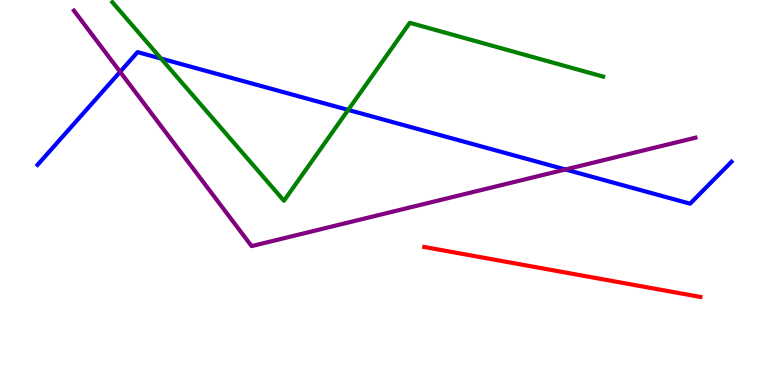[{'lines': ['blue', 'red'], 'intersections': []}, {'lines': ['green', 'red'], 'intersections': []}, {'lines': ['purple', 'red'], 'intersections': []}, {'lines': ['blue', 'green'], 'intersections': [{'x': 2.08, 'y': 8.48}, {'x': 4.49, 'y': 7.15}]}, {'lines': ['blue', 'purple'], 'intersections': [{'x': 1.55, 'y': 8.13}, {'x': 7.3, 'y': 5.6}]}, {'lines': ['green', 'purple'], 'intersections': []}]